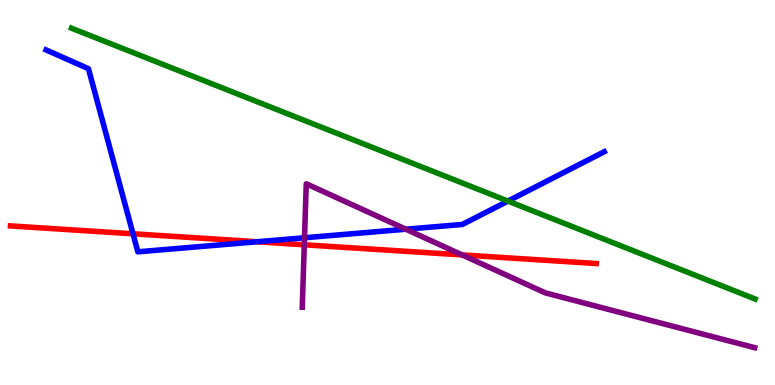[{'lines': ['blue', 'red'], 'intersections': [{'x': 1.72, 'y': 3.93}, {'x': 3.32, 'y': 3.72}]}, {'lines': ['green', 'red'], 'intersections': []}, {'lines': ['purple', 'red'], 'intersections': [{'x': 3.93, 'y': 3.64}, {'x': 5.96, 'y': 3.38}]}, {'lines': ['blue', 'green'], 'intersections': [{'x': 6.55, 'y': 4.78}]}, {'lines': ['blue', 'purple'], 'intersections': [{'x': 3.93, 'y': 3.82}, {'x': 5.24, 'y': 4.05}]}, {'lines': ['green', 'purple'], 'intersections': []}]